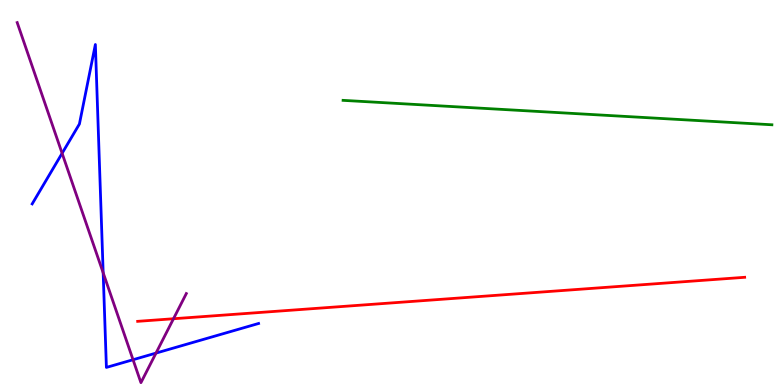[{'lines': ['blue', 'red'], 'intersections': []}, {'lines': ['green', 'red'], 'intersections': []}, {'lines': ['purple', 'red'], 'intersections': [{'x': 2.24, 'y': 1.72}]}, {'lines': ['blue', 'green'], 'intersections': []}, {'lines': ['blue', 'purple'], 'intersections': [{'x': 0.801, 'y': 6.02}, {'x': 1.33, 'y': 2.91}, {'x': 1.72, 'y': 0.656}, {'x': 2.01, 'y': 0.829}]}, {'lines': ['green', 'purple'], 'intersections': []}]